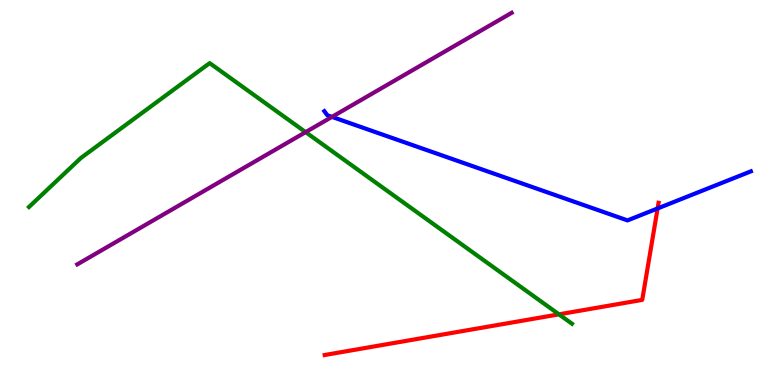[{'lines': ['blue', 'red'], 'intersections': [{'x': 8.49, 'y': 4.59}]}, {'lines': ['green', 'red'], 'intersections': [{'x': 7.21, 'y': 1.84}]}, {'lines': ['purple', 'red'], 'intersections': []}, {'lines': ['blue', 'green'], 'intersections': []}, {'lines': ['blue', 'purple'], 'intersections': [{'x': 4.28, 'y': 6.96}]}, {'lines': ['green', 'purple'], 'intersections': [{'x': 3.94, 'y': 6.57}]}]